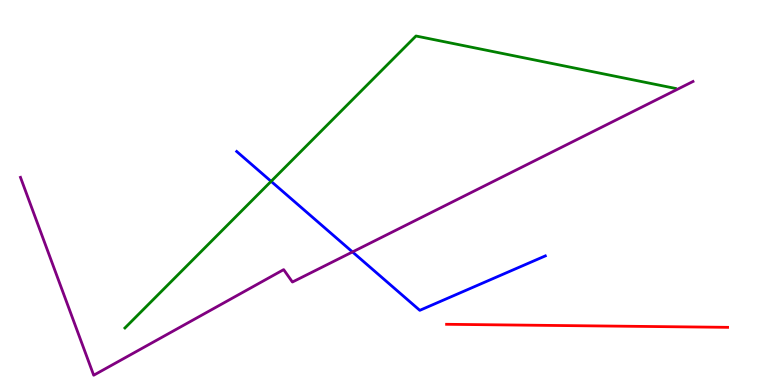[{'lines': ['blue', 'red'], 'intersections': []}, {'lines': ['green', 'red'], 'intersections': []}, {'lines': ['purple', 'red'], 'intersections': []}, {'lines': ['blue', 'green'], 'intersections': [{'x': 3.5, 'y': 5.29}]}, {'lines': ['blue', 'purple'], 'intersections': [{'x': 4.55, 'y': 3.46}]}, {'lines': ['green', 'purple'], 'intersections': []}]